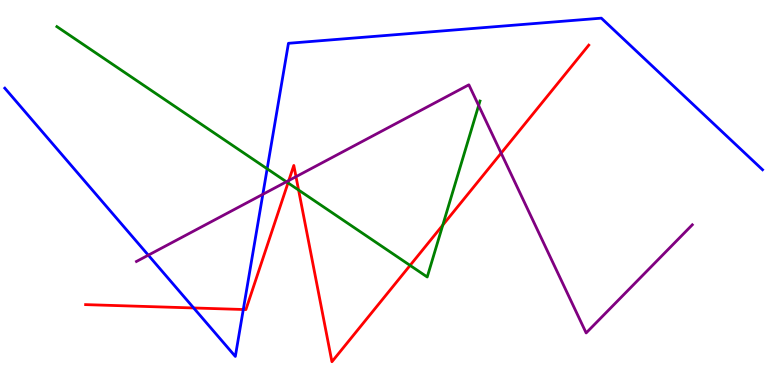[{'lines': ['blue', 'red'], 'intersections': [{'x': 2.5, 'y': 2.0}, {'x': 3.14, 'y': 1.96}]}, {'lines': ['green', 'red'], 'intersections': [{'x': 3.72, 'y': 5.25}, {'x': 3.85, 'y': 5.06}, {'x': 5.29, 'y': 3.11}, {'x': 5.71, 'y': 4.15}]}, {'lines': ['purple', 'red'], 'intersections': [{'x': 3.73, 'y': 5.31}, {'x': 3.82, 'y': 5.41}, {'x': 6.47, 'y': 6.02}]}, {'lines': ['blue', 'green'], 'intersections': [{'x': 3.45, 'y': 5.62}]}, {'lines': ['blue', 'purple'], 'intersections': [{'x': 1.91, 'y': 3.37}, {'x': 3.39, 'y': 4.95}]}, {'lines': ['green', 'purple'], 'intersections': [{'x': 3.7, 'y': 5.28}, {'x': 6.18, 'y': 7.26}]}]